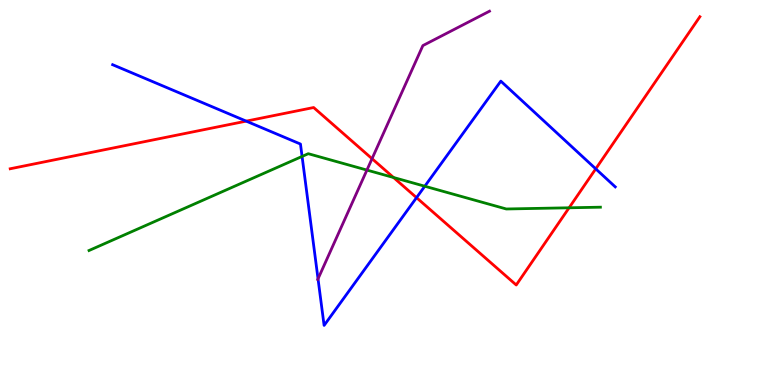[{'lines': ['blue', 'red'], 'intersections': [{'x': 3.18, 'y': 6.85}, {'x': 5.37, 'y': 4.87}, {'x': 7.69, 'y': 5.61}]}, {'lines': ['green', 'red'], 'intersections': [{'x': 5.08, 'y': 5.39}, {'x': 7.34, 'y': 4.6}]}, {'lines': ['purple', 'red'], 'intersections': [{'x': 4.8, 'y': 5.88}]}, {'lines': ['blue', 'green'], 'intersections': [{'x': 3.9, 'y': 5.94}, {'x': 5.48, 'y': 5.16}]}, {'lines': ['blue', 'purple'], 'intersections': [{'x': 4.1, 'y': 2.76}]}, {'lines': ['green', 'purple'], 'intersections': [{'x': 4.73, 'y': 5.58}]}]